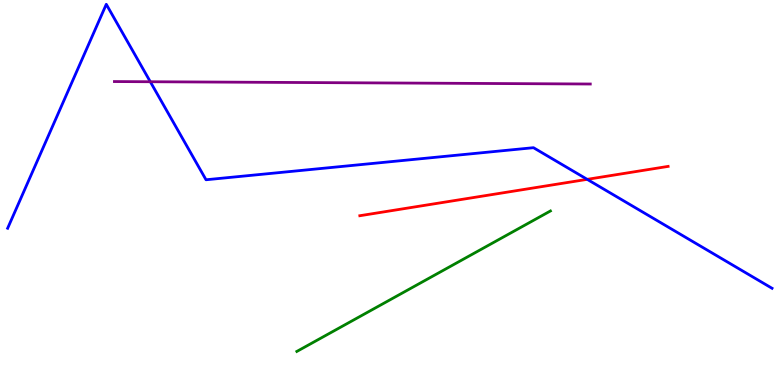[{'lines': ['blue', 'red'], 'intersections': [{'x': 7.58, 'y': 5.34}]}, {'lines': ['green', 'red'], 'intersections': []}, {'lines': ['purple', 'red'], 'intersections': []}, {'lines': ['blue', 'green'], 'intersections': []}, {'lines': ['blue', 'purple'], 'intersections': [{'x': 1.94, 'y': 7.88}]}, {'lines': ['green', 'purple'], 'intersections': []}]